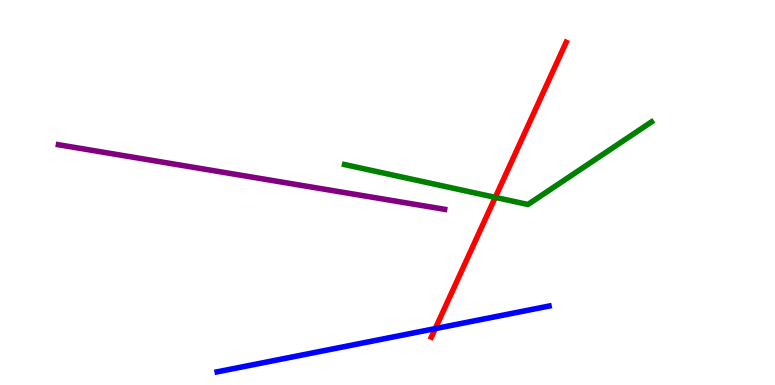[{'lines': ['blue', 'red'], 'intersections': [{'x': 5.62, 'y': 1.46}]}, {'lines': ['green', 'red'], 'intersections': [{'x': 6.39, 'y': 4.87}]}, {'lines': ['purple', 'red'], 'intersections': []}, {'lines': ['blue', 'green'], 'intersections': []}, {'lines': ['blue', 'purple'], 'intersections': []}, {'lines': ['green', 'purple'], 'intersections': []}]